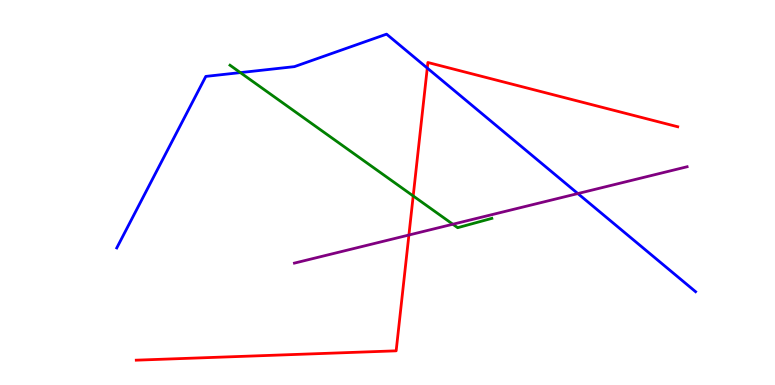[{'lines': ['blue', 'red'], 'intersections': [{'x': 5.51, 'y': 8.23}]}, {'lines': ['green', 'red'], 'intersections': [{'x': 5.33, 'y': 4.91}]}, {'lines': ['purple', 'red'], 'intersections': [{'x': 5.28, 'y': 3.9}]}, {'lines': ['blue', 'green'], 'intersections': [{'x': 3.1, 'y': 8.11}]}, {'lines': ['blue', 'purple'], 'intersections': [{'x': 7.46, 'y': 4.97}]}, {'lines': ['green', 'purple'], 'intersections': [{'x': 5.84, 'y': 4.18}]}]